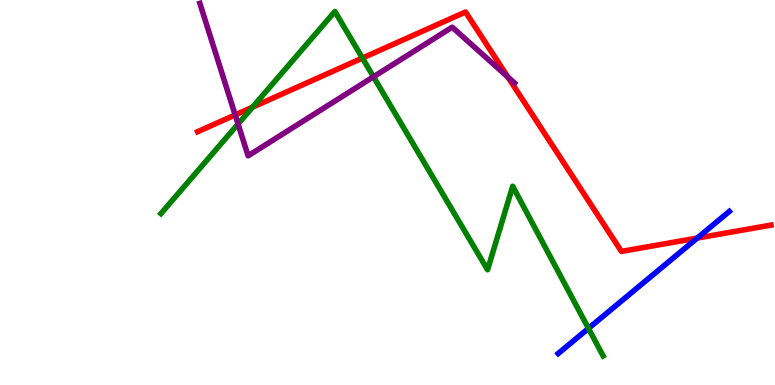[{'lines': ['blue', 'red'], 'intersections': [{'x': 9.0, 'y': 3.82}]}, {'lines': ['green', 'red'], 'intersections': [{'x': 3.26, 'y': 7.22}, {'x': 4.68, 'y': 8.49}]}, {'lines': ['purple', 'red'], 'intersections': [{'x': 3.03, 'y': 7.01}, {'x': 6.55, 'y': 8.0}]}, {'lines': ['blue', 'green'], 'intersections': [{'x': 7.59, 'y': 1.47}]}, {'lines': ['blue', 'purple'], 'intersections': []}, {'lines': ['green', 'purple'], 'intersections': [{'x': 3.07, 'y': 6.78}, {'x': 4.82, 'y': 8.01}]}]